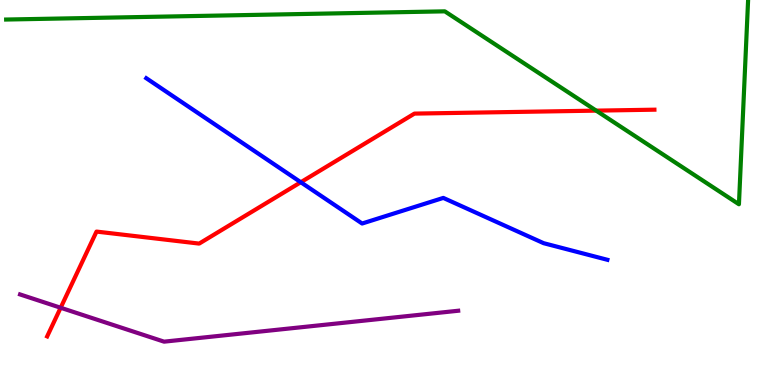[{'lines': ['blue', 'red'], 'intersections': [{'x': 3.88, 'y': 5.27}]}, {'lines': ['green', 'red'], 'intersections': [{'x': 7.69, 'y': 7.13}]}, {'lines': ['purple', 'red'], 'intersections': [{'x': 0.783, 'y': 2.01}]}, {'lines': ['blue', 'green'], 'intersections': []}, {'lines': ['blue', 'purple'], 'intersections': []}, {'lines': ['green', 'purple'], 'intersections': []}]